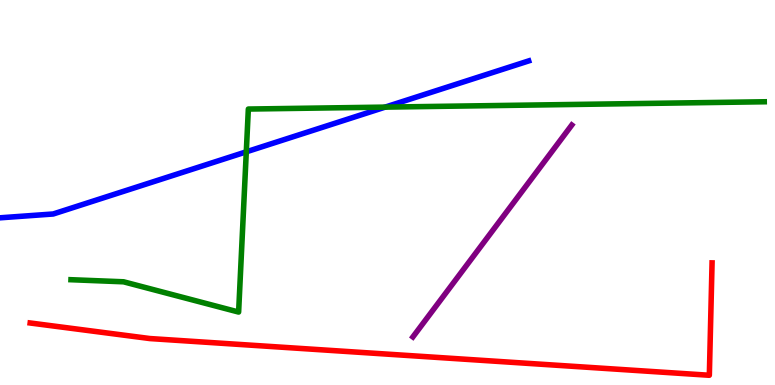[{'lines': ['blue', 'red'], 'intersections': []}, {'lines': ['green', 'red'], 'intersections': []}, {'lines': ['purple', 'red'], 'intersections': []}, {'lines': ['blue', 'green'], 'intersections': [{'x': 3.18, 'y': 6.06}, {'x': 4.97, 'y': 7.22}]}, {'lines': ['blue', 'purple'], 'intersections': []}, {'lines': ['green', 'purple'], 'intersections': []}]